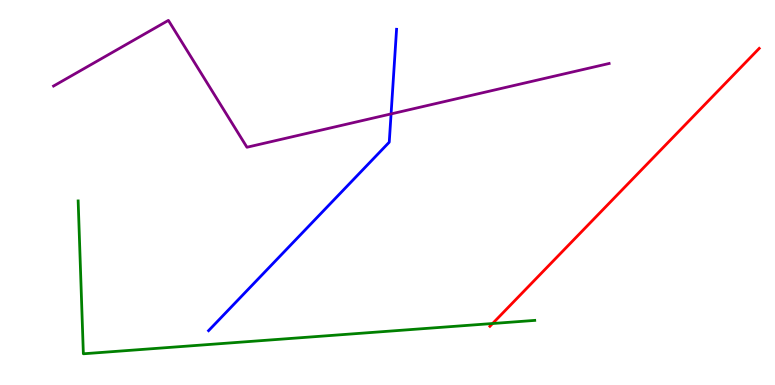[{'lines': ['blue', 'red'], 'intersections': []}, {'lines': ['green', 'red'], 'intersections': [{'x': 6.36, 'y': 1.6}]}, {'lines': ['purple', 'red'], 'intersections': []}, {'lines': ['blue', 'green'], 'intersections': []}, {'lines': ['blue', 'purple'], 'intersections': [{'x': 5.05, 'y': 7.04}]}, {'lines': ['green', 'purple'], 'intersections': []}]